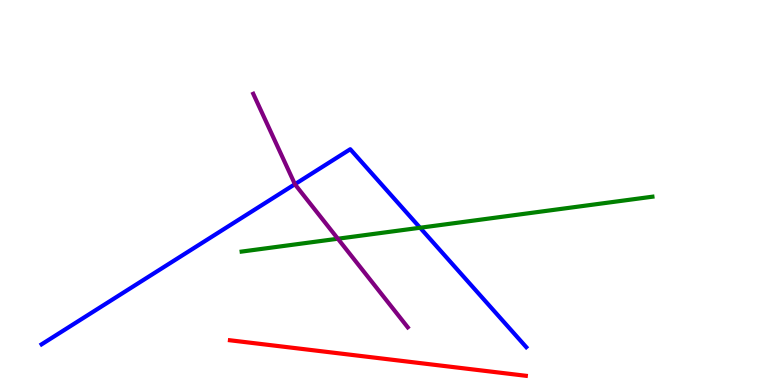[{'lines': ['blue', 'red'], 'intersections': []}, {'lines': ['green', 'red'], 'intersections': []}, {'lines': ['purple', 'red'], 'intersections': []}, {'lines': ['blue', 'green'], 'intersections': [{'x': 5.42, 'y': 4.08}]}, {'lines': ['blue', 'purple'], 'intersections': [{'x': 3.81, 'y': 5.22}]}, {'lines': ['green', 'purple'], 'intersections': [{'x': 4.36, 'y': 3.8}]}]